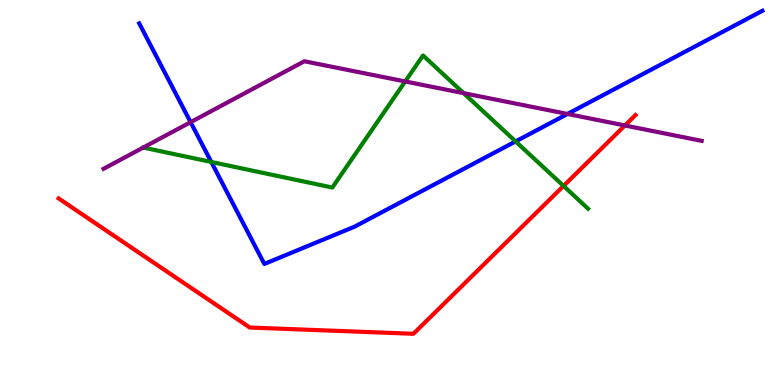[{'lines': ['blue', 'red'], 'intersections': []}, {'lines': ['green', 'red'], 'intersections': [{'x': 7.27, 'y': 5.17}]}, {'lines': ['purple', 'red'], 'intersections': [{'x': 8.06, 'y': 6.74}]}, {'lines': ['blue', 'green'], 'intersections': [{'x': 2.73, 'y': 5.79}, {'x': 6.65, 'y': 6.33}]}, {'lines': ['blue', 'purple'], 'intersections': [{'x': 2.46, 'y': 6.83}, {'x': 7.32, 'y': 7.04}]}, {'lines': ['green', 'purple'], 'intersections': [{'x': 5.23, 'y': 7.88}, {'x': 5.98, 'y': 7.58}]}]